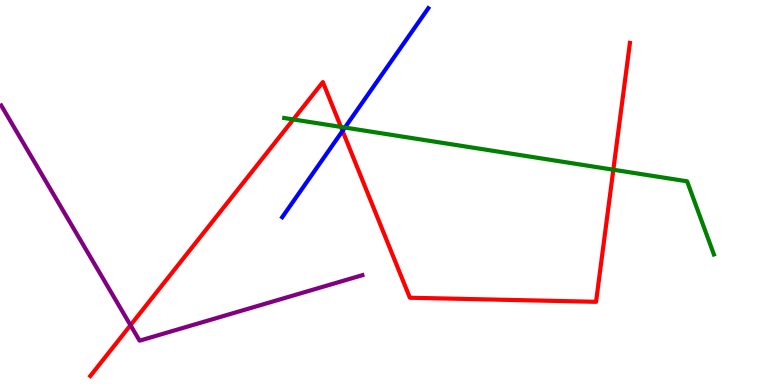[{'lines': ['blue', 'red'], 'intersections': [{'x': 4.42, 'y': 6.6}]}, {'lines': ['green', 'red'], 'intersections': [{'x': 3.78, 'y': 6.9}, {'x': 4.4, 'y': 6.7}, {'x': 7.91, 'y': 5.59}]}, {'lines': ['purple', 'red'], 'intersections': [{'x': 1.68, 'y': 1.55}]}, {'lines': ['blue', 'green'], 'intersections': [{'x': 4.45, 'y': 6.69}]}, {'lines': ['blue', 'purple'], 'intersections': []}, {'lines': ['green', 'purple'], 'intersections': []}]